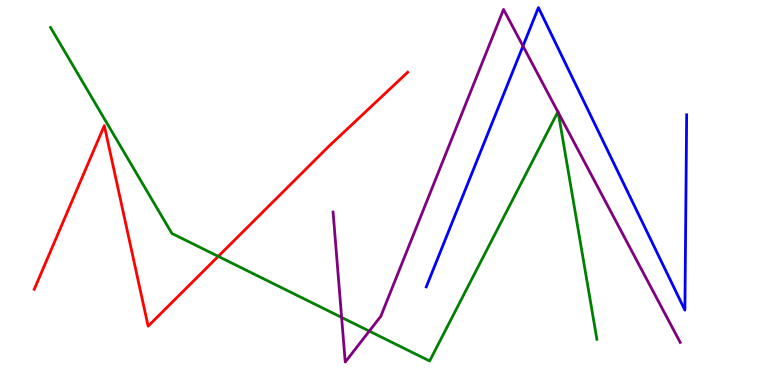[{'lines': ['blue', 'red'], 'intersections': []}, {'lines': ['green', 'red'], 'intersections': [{'x': 2.82, 'y': 3.34}]}, {'lines': ['purple', 'red'], 'intersections': []}, {'lines': ['blue', 'green'], 'intersections': []}, {'lines': ['blue', 'purple'], 'intersections': [{'x': 6.75, 'y': 8.8}]}, {'lines': ['green', 'purple'], 'intersections': [{'x': 4.41, 'y': 1.76}, {'x': 4.77, 'y': 1.4}, {'x': 7.2, 'y': 7.09}, {'x': 7.2, 'y': 7.08}]}]